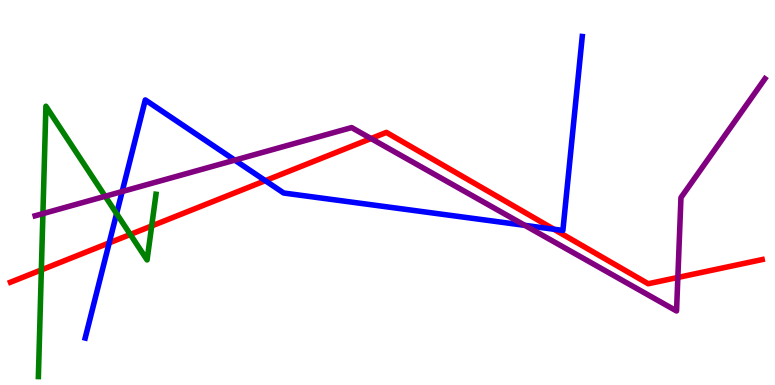[{'lines': ['blue', 'red'], 'intersections': [{'x': 1.41, 'y': 3.69}, {'x': 3.42, 'y': 5.31}, {'x': 7.15, 'y': 4.05}]}, {'lines': ['green', 'red'], 'intersections': [{'x': 0.534, 'y': 2.99}, {'x': 1.68, 'y': 3.91}, {'x': 1.96, 'y': 4.13}]}, {'lines': ['purple', 'red'], 'intersections': [{'x': 4.79, 'y': 6.4}, {'x': 8.75, 'y': 2.79}]}, {'lines': ['blue', 'green'], 'intersections': [{'x': 1.5, 'y': 4.45}]}, {'lines': ['blue', 'purple'], 'intersections': [{'x': 1.58, 'y': 5.03}, {'x': 3.03, 'y': 5.84}, {'x': 6.77, 'y': 4.15}]}, {'lines': ['green', 'purple'], 'intersections': [{'x': 0.554, 'y': 4.45}, {'x': 1.36, 'y': 4.9}]}]